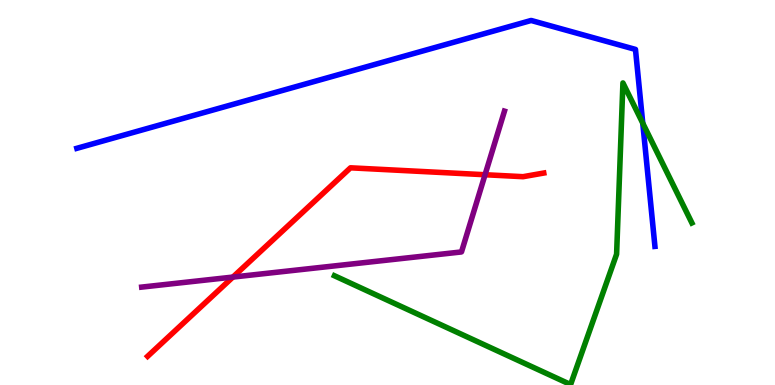[{'lines': ['blue', 'red'], 'intersections': []}, {'lines': ['green', 'red'], 'intersections': []}, {'lines': ['purple', 'red'], 'intersections': [{'x': 3.01, 'y': 2.8}, {'x': 6.26, 'y': 5.46}]}, {'lines': ['blue', 'green'], 'intersections': [{'x': 8.29, 'y': 6.8}]}, {'lines': ['blue', 'purple'], 'intersections': []}, {'lines': ['green', 'purple'], 'intersections': []}]